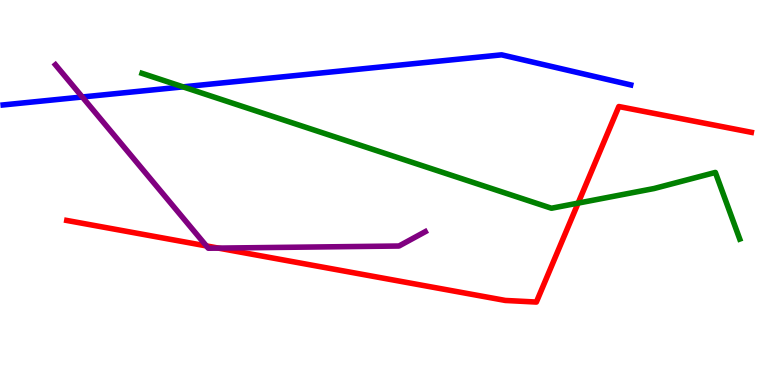[{'lines': ['blue', 'red'], 'intersections': []}, {'lines': ['green', 'red'], 'intersections': [{'x': 7.46, 'y': 4.72}]}, {'lines': ['purple', 'red'], 'intersections': [{'x': 2.66, 'y': 3.61}, {'x': 2.82, 'y': 3.56}]}, {'lines': ['blue', 'green'], 'intersections': [{'x': 2.36, 'y': 7.74}]}, {'lines': ['blue', 'purple'], 'intersections': [{'x': 1.06, 'y': 7.48}]}, {'lines': ['green', 'purple'], 'intersections': []}]